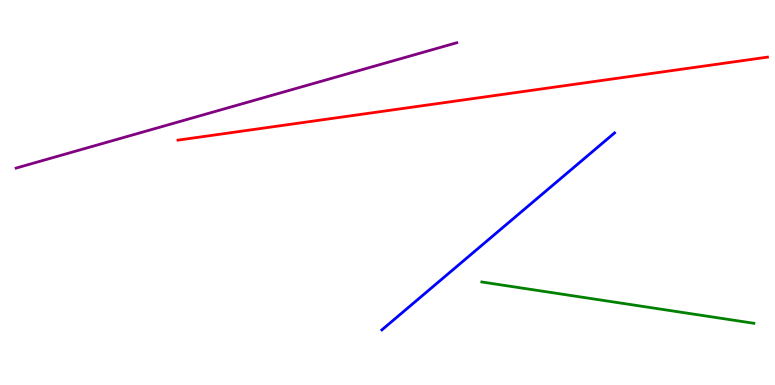[{'lines': ['blue', 'red'], 'intersections': []}, {'lines': ['green', 'red'], 'intersections': []}, {'lines': ['purple', 'red'], 'intersections': []}, {'lines': ['blue', 'green'], 'intersections': []}, {'lines': ['blue', 'purple'], 'intersections': []}, {'lines': ['green', 'purple'], 'intersections': []}]